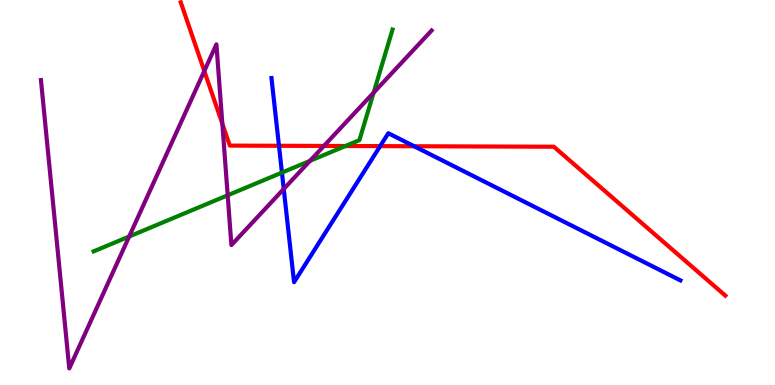[{'lines': ['blue', 'red'], 'intersections': [{'x': 3.6, 'y': 6.21}, {'x': 4.91, 'y': 6.2}, {'x': 5.34, 'y': 6.2}]}, {'lines': ['green', 'red'], 'intersections': [{'x': 4.46, 'y': 6.21}]}, {'lines': ['purple', 'red'], 'intersections': [{'x': 2.64, 'y': 8.16}, {'x': 2.87, 'y': 6.79}, {'x': 4.18, 'y': 6.21}]}, {'lines': ['blue', 'green'], 'intersections': [{'x': 3.64, 'y': 5.52}]}, {'lines': ['blue', 'purple'], 'intersections': [{'x': 3.66, 'y': 5.09}]}, {'lines': ['green', 'purple'], 'intersections': [{'x': 1.67, 'y': 3.86}, {'x': 2.94, 'y': 4.93}, {'x': 4.0, 'y': 5.82}, {'x': 4.82, 'y': 7.59}]}]